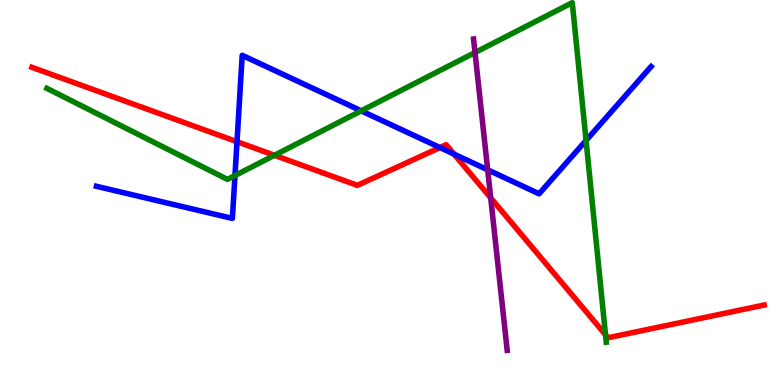[{'lines': ['blue', 'red'], 'intersections': [{'x': 3.06, 'y': 6.32}, {'x': 5.68, 'y': 6.17}, {'x': 5.86, 'y': 6.0}]}, {'lines': ['green', 'red'], 'intersections': [{'x': 3.54, 'y': 5.97}, {'x': 7.81, 'y': 1.31}]}, {'lines': ['purple', 'red'], 'intersections': [{'x': 6.33, 'y': 4.86}]}, {'lines': ['blue', 'green'], 'intersections': [{'x': 3.03, 'y': 5.44}, {'x': 4.66, 'y': 7.12}, {'x': 7.56, 'y': 6.35}]}, {'lines': ['blue', 'purple'], 'intersections': [{'x': 6.29, 'y': 5.59}]}, {'lines': ['green', 'purple'], 'intersections': [{'x': 6.13, 'y': 8.64}]}]